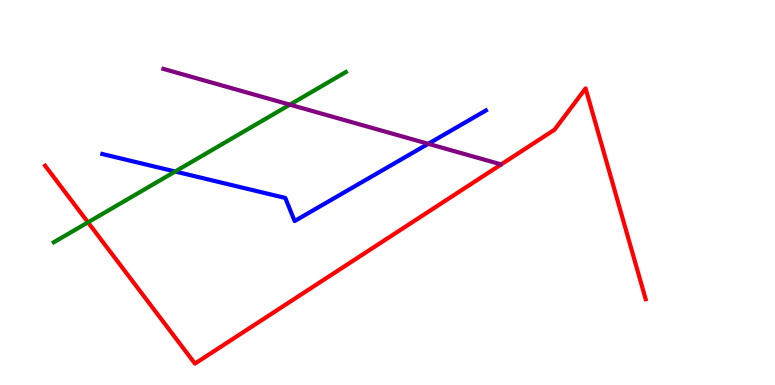[{'lines': ['blue', 'red'], 'intersections': []}, {'lines': ['green', 'red'], 'intersections': [{'x': 1.14, 'y': 4.22}]}, {'lines': ['purple', 'red'], 'intersections': []}, {'lines': ['blue', 'green'], 'intersections': [{'x': 2.26, 'y': 5.55}]}, {'lines': ['blue', 'purple'], 'intersections': [{'x': 5.53, 'y': 6.26}]}, {'lines': ['green', 'purple'], 'intersections': [{'x': 3.74, 'y': 7.28}]}]